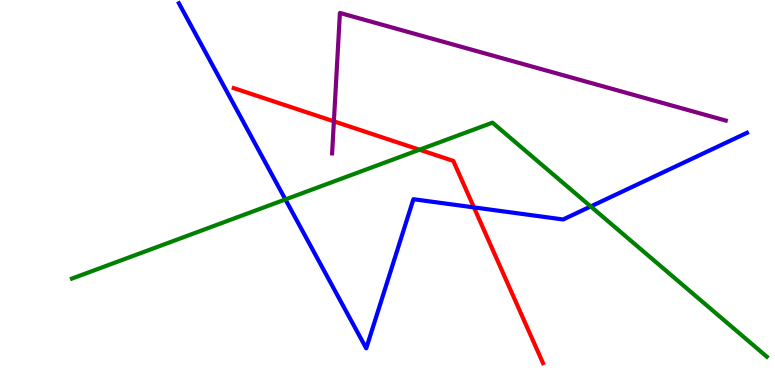[{'lines': ['blue', 'red'], 'intersections': [{'x': 6.12, 'y': 4.61}]}, {'lines': ['green', 'red'], 'intersections': [{'x': 5.41, 'y': 6.11}]}, {'lines': ['purple', 'red'], 'intersections': [{'x': 4.31, 'y': 6.85}]}, {'lines': ['blue', 'green'], 'intersections': [{'x': 3.68, 'y': 4.82}, {'x': 7.62, 'y': 4.64}]}, {'lines': ['blue', 'purple'], 'intersections': []}, {'lines': ['green', 'purple'], 'intersections': []}]